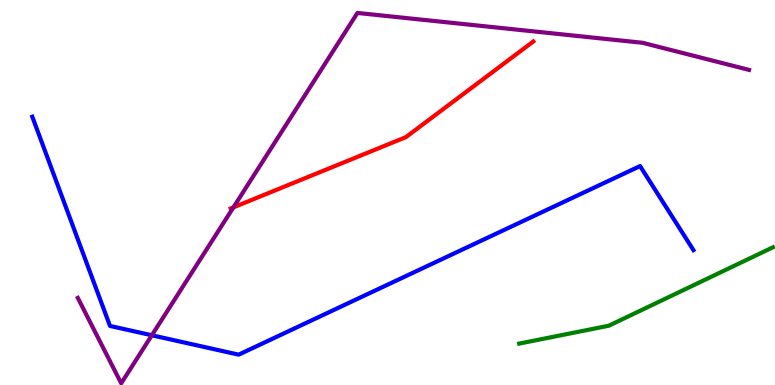[{'lines': ['blue', 'red'], 'intersections': []}, {'lines': ['green', 'red'], 'intersections': []}, {'lines': ['purple', 'red'], 'intersections': [{'x': 3.01, 'y': 4.61}]}, {'lines': ['blue', 'green'], 'intersections': []}, {'lines': ['blue', 'purple'], 'intersections': [{'x': 1.96, 'y': 1.29}]}, {'lines': ['green', 'purple'], 'intersections': []}]